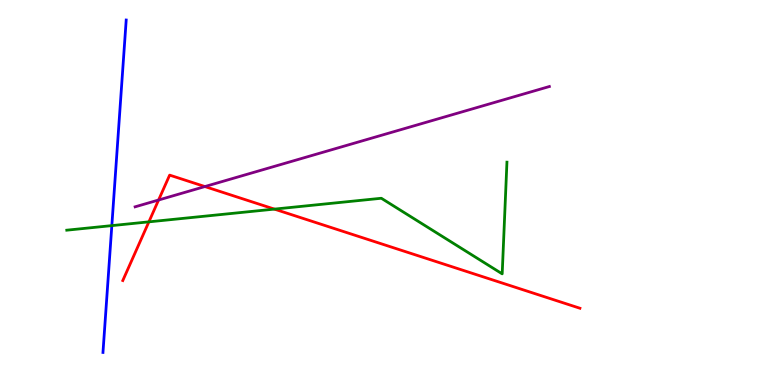[{'lines': ['blue', 'red'], 'intersections': []}, {'lines': ['green', 'red'], 'intersections': [{'x': 1.92, 'y': 4.24}, {'x': 3.54, 'y': 4.57}]}, {'lines': ['purple', 'red'], 'intersections': [{'x': 2.05, 'y': 4.81}, {'x': 2.64, 'y': 5.15}]}, {'lines': ['blue', 'green'], 'intersections': [{'x': 1.44, 'y': 4.14}]}, {'lines': ['blue', 'purple'], 'intersections': []}, {'lines': ['green', 'purple'], 'intersections': []}]